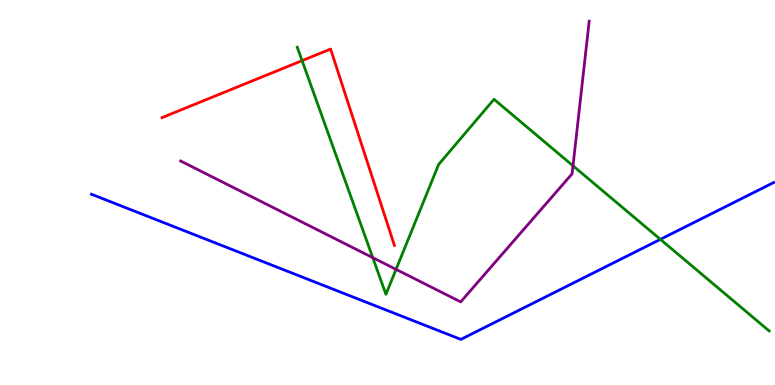[{'lines': ['blue', 'red'], 'intersections': []}, {'lines': ['green', 'red'], 'intersections': [{'x': 3.9, 'y': 8.42}]}, {'lines': ['purple', 'red'], 'intersections': []}, {'lines': ['blue', 'green'], 'intersections': [{'x': 8.52, 'y': 3.78}]}, {'lines': ['blue', 'purple'], 'intersections': []}, {'lines': ['green', 'purple'], 'intersections': [{'x': 4.81, 'y': 3.31}, {'x': 5.11, 'y': 3.0}, {'x': 7.39, 'y': 5.69}]}]